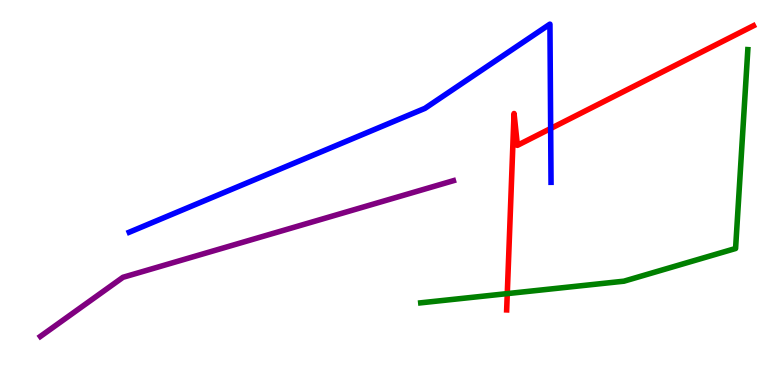[{'lines': ['blue', 'red'], 'intersections': [{'x': 7.11, 'y': 6.66}]}, {'lines': ['green', 'red'], 'intersections': [{'x': 6.55, 'y': 2.37}]}, {'lines': ['purple', 'red'], 'intersections': []}, {'lines': ['blue', 'green'], 'intersections': []}, {'lines': ['blue', 'purple'], 'intersections': []}, {'lines': ['green', 'purple'], 'intersections': []}]